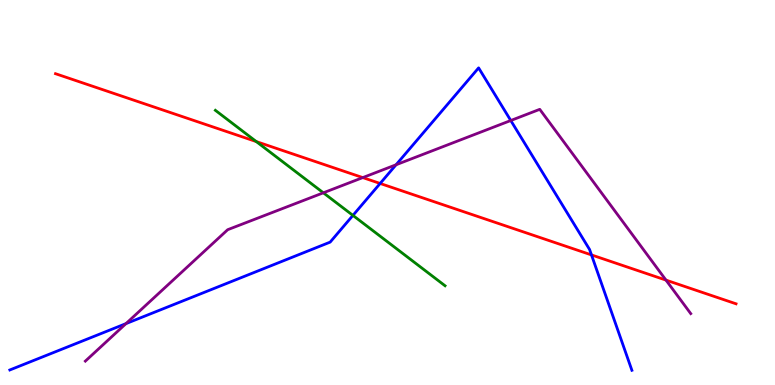[{'lines': ['blue', 'red'], 'intersections': [{'x': 4.9, 'y': 5.23}, {'x': 7.63, 'y': 3.38}]}, {'lines': ['green', 'red'], 'intersections': [{'x': 3.31, 'y': 6.32}]}, {'lines': ['purple', 'red'], 'intersections': [{'x': 4.68, 'y': 5.39}, {'x': 8.59, 'y': 2.72}]}, {'lines': ['blue', 'green'], 'intersections': [{'x': 4.55, 'y': 4.41}]}, {'lines': ['blue', 'purple'], 'intersections': [{'x': 1.63, 'y': 1.59}, {'x': 5.11, 'y': 5.72}, {'x': 6.59, 'y': 6.87}]}, {'lines': ['green', 'purple'], 'intersections': [{'x': 4.17, 'y': 4.99}]}]